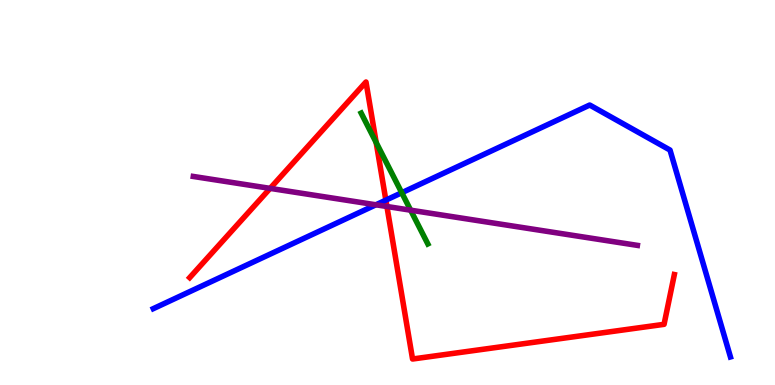[{'lines': ['blue', 'red'], 'intersections': [{'x': 4.98, 'y': 4.8}]}, {'lines': ['green', 'red'], 'intersections': [{'x': 4.85, 'y': 6.3}]}, {'lines': ['purple', 'red'], 'intersections': [{'x': 3.49, 'y': 5.11}, {'x': 4.99, 'y': 4.64}]}, {'lines': ['blue', 'green'], 'intersections': [{'x': 5.18, 'y': 4.99}]}, {'lines': ['blue', 'purple'], 'intersections': [{'x': 4.85, 'y': 4.68}]}, {'lines': ['green', 'purple'], 'intersections': [{'x': 5.3, 'y': 4.54}]}]